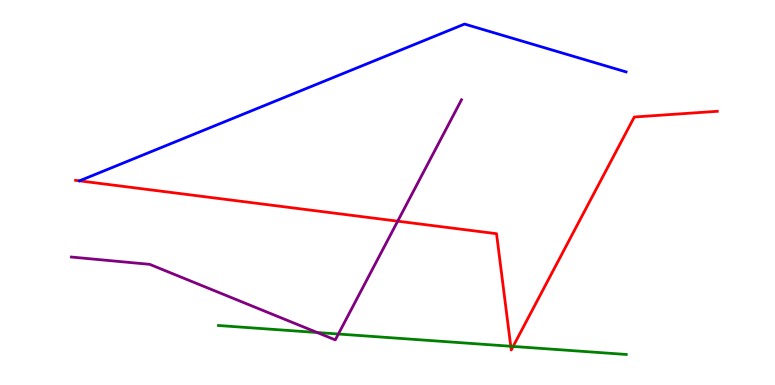[{'lines': ['blue', 'red'], 'intersections': []}, {'lines': ['green', 'red'], 'intersections': [{'x': 6.59, 'y': 1.01}, {'x': 6.62, 'y': 1.0}]}, {'lines': ['purple', 'red'], 'intersections': [{'x': 5.13, 'y': 4.26}]}, {'lines': ['blue', 'green'], 'intersections': []}, {'lines': ['blue', 'purple'], 'intersections': []}, {'lines': ['green', 'purple'], 'intersections': [{'x': 4.09, 'y': 1.36}, {'x': 4.37, 'y': 1.32}]}]